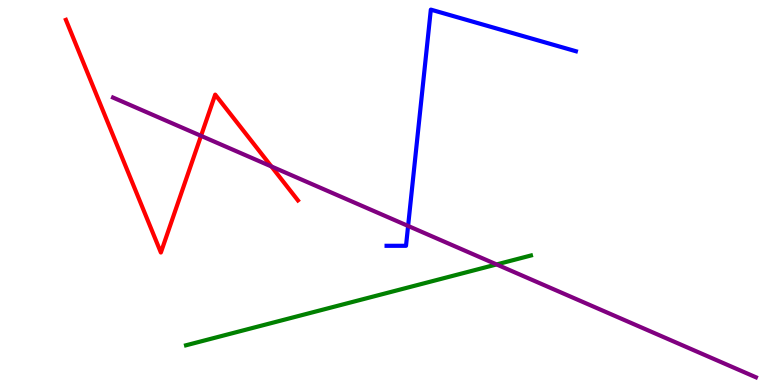[{'lines': ['blue', 'red'], 'intersections': []}, {'lines': ['green', 'red'], 'intersections': []}, {'lines': ['purple', 'red'], 'intersections': [{'x': 2.59, 'y': 6.47}, {'x': 3.5, 'y': 5.68}]}, {'lines': ['blue', 'green'], 'intersections': []}, {'lines': ['blue', 'purple'], 'intersections': [{'x': 5.27, 'y': 4.13}]}, {'lines': ['green', 'purple'], 'intersections': [{'x': 6.41, 'y': 3.13}]}]